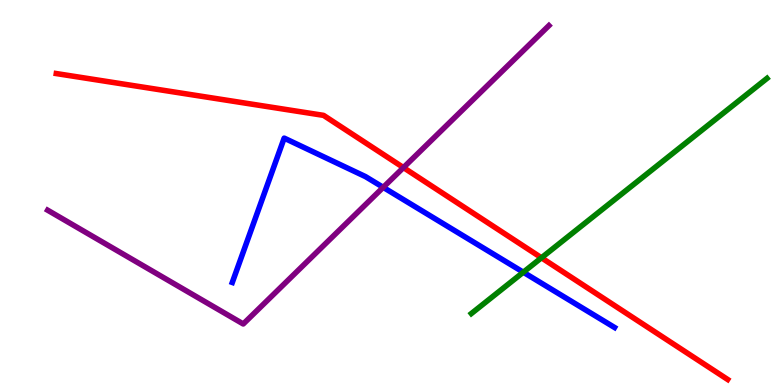[{'lines': ['blue', 'red'], 'intersections': []}, {'lines': ['green', 'red'], 'intersections': [{'x': 6.99, 'y': 3.3}]}, {'lines': ['purple', 'red'], 'intersections': [{'x': 5.21, 'y': 5.65}]}, {'lines': ['blue', 'green'], 'intersections': [{'x': 6.75, 'y': 2.93}]}, {'lines': ['blue', 'purple'], 'intersections': [{'x': 4.94, 'y': 5.13}]}, {'lines': ['green', 'purple'], 'intersections': []}]